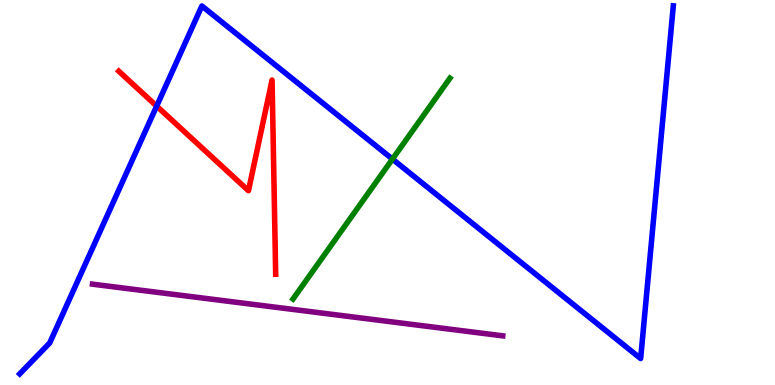[{'lines': ['blue', 'red'], 'intersections': [{'x': 2.02, 'y': 7.24}]}, {'lines': ['green', 'red'], 'intersections': []}, {'lines': ['purple', 'red'], 'intersections': []}, {'lines': ['blue', 'green'], 'intersections': [{'x': 5.06, 'y': 5.87}]}, {'lines': ['blue', 'purple'], 'intersections': []}, {'lines': ['green', 'purple'], 'intersections': []}]